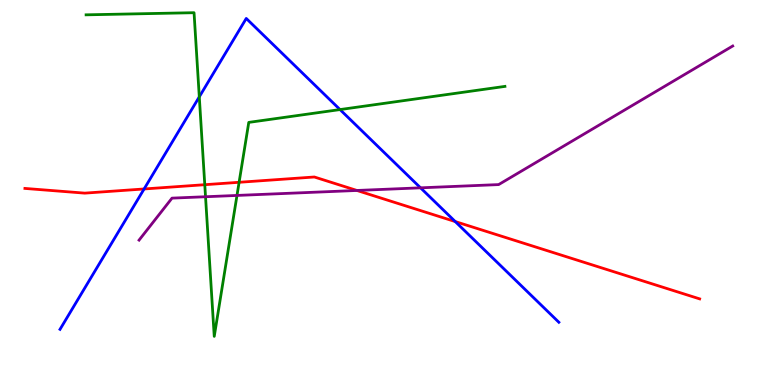[{'lines': ['blue', 'red'], 'intersections': [{'x': 1.86, 'y': 5.09}, {'x': 5.87, 'y': 4.25}]}, {'lines': ['green', 'red'], 'intersections': [{'x': 2.64, 'y': 5.2}, {'x': 3.09, 'y': 5.27}]}, {'lines': ['purple', 'red'], 'intersections': [{'x': 4.61, 'y': 5.05}]}, {'lines': ['blue', 'green'], 'intersections': [{'x': 2.57, 'y': 7.48}, {'x': 4.39, 'y': 7.15}]}, {'lines': ['blue', 'purple'], 'intersections': [{'x': 5.43, 'y': 5.12}]}, {'lines': ['green', 'purple'], 'intersections': [{'x': 2.65, 'y': 4.89}, {'x': 3.06, 'y': 4.92}]}]